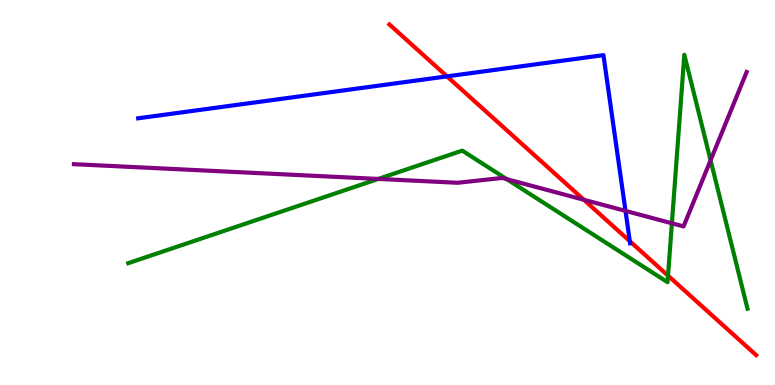[{'lines': ['blue', 'red'], 'intersections': [{'x': 5.77, 'y': 8.02}, {'x': 8.13, 'y': 3.74}]}, {'lines': ['green', 'red'], 'intersections': [{'x': 8.62, 'y': 2.84}]}, {'lines': ['purple', 'red'], 'intersections': [{'x': 7.53, 'y': 4.81}]}, {'lines': ['blue', 'green'], 'intersections': []}, {'lines': ['blue', 'purple'], 'intersections': [{'x': 8.07, 'y': 4.52}]}, {'lines': ['green', 'purple'], 'intersections': [{'x': 4.88, 'y': 5.35}, {'x': 6.54, 'y': 5.35}, {'x': 8.67, 'y': 4.2}, {'x': 9.17, 'y': 5.84}]}]